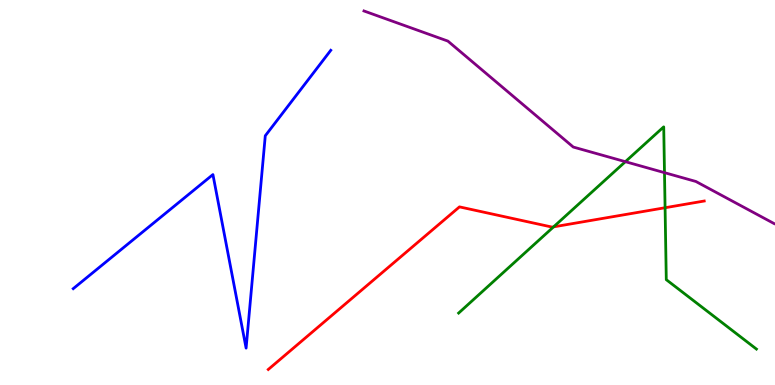[{'lines': ['blue', 'red'], 'intersections': []}, {'lines': ['green', 'red'], 'intersections': [{'x': 7.14, 'y': 4.11}, {'x': 8.58, 'y': 4.6}]}, {'lines': ['purple', 'red'], 'intersections': []}, {'lines': ['blue', 'green'], 'intersections': []}, {'lines': ['blue', 'purple'], 'intersections': []}, {'lines': ['green', 'purple'], 'intersections': [{'x': 8.07, 'y': 5.8}, {'x': 8.57, 'y': 5.52}]}]